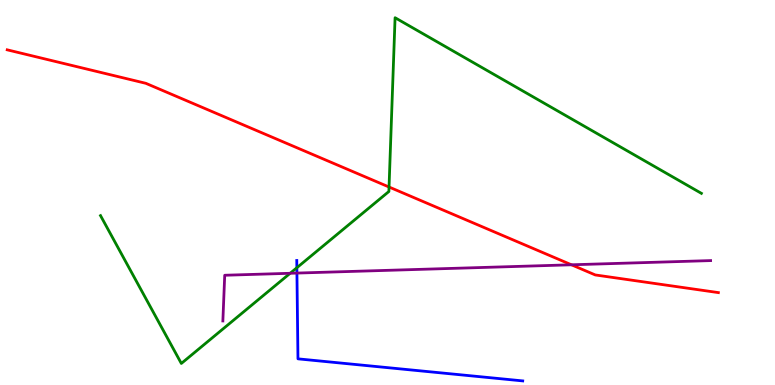[{'lines': ['blue', 'red'], 'intersections': []}, {'lines': ['green', 'red'], 'intersections': [{'x': 5.02, 'y': 5.14}]}, {'lines': ['purple', 'red'], 'intersections': [{'x': 7.37, 'y': 3.12}]}, {'lines': ['blue', 'green'], 'intersections': [{'x': 3.83, 'y': 3.05}]}, {'lines': ['blue', 'purple'], 'intersections': [{'x': 3.83, 'y': 2.91}]}, {'lines': ['green', 'purple'], 'intersections': [{'x': 3.74, 'y': 2.9}]}]